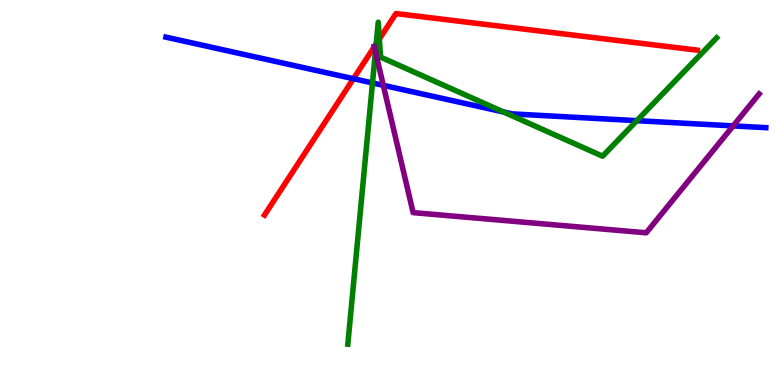[{'lines': ['blue', 'red'], 'intersections': [{'x': 4.56, 'y': 7.96}]}, {'lines': ['green', 'red'], 'intersections': [{'x': 4.85, 'y': 8.86}, {'x': 4.89, 'y': 8.99}]}, {'lines': ['purple', 'red'], 'intersections': [{'x': 4.83, 'y': 8.78}]}, {'lines': ['blue', 'green'], 'intersections': [{'x': 4.81, 'y': 7.85}, {'x': 6.5, 'y': 7.09}, {'x': 8.22, 'y': 6.87}]}, {'lines': ['blue', 'purple'], 'intersections': [{'x': 4.95, 'y': 7.78}, {'x': 9.46, 'y': 6.73}]}, {'lines': ['green', 'purple'], 'intersections': [{'x': 4.84, 'y': 8.65}]}]